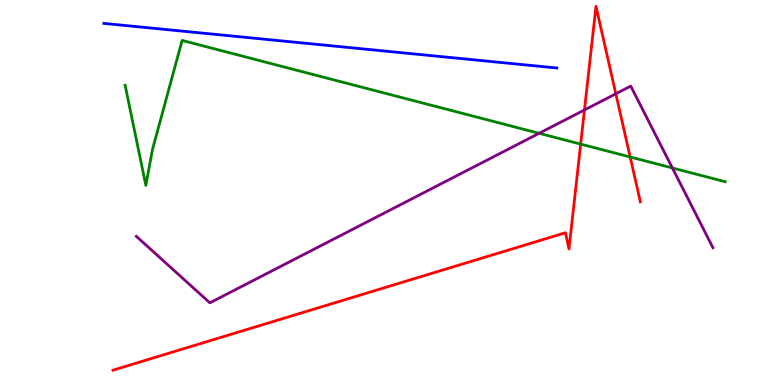[{'lines': ['blue', 'red'], 'intersections': []}, {'lines': ['green', 'red'], 'intersections': [{'x': 7.49, 'y': 6.26}, {'x': 8.13, 'y': 5.92}]}, {'lines': ['purple', 'red'], 'intersections': [{'x': 7.54, 'y': 7.14}, {'x': 7.95, 'y': 7.56}]}, {'lines': ['blue', 'green'], 'intersections': []}, {'lines': ['blue', 'purple'], 'intersections': []}, {'lines': ['green', 'purple'], 'intersections': [{'x': 6.96, 'y': 6.54}, {'x': 8.68, 'y': 5.64}]}]